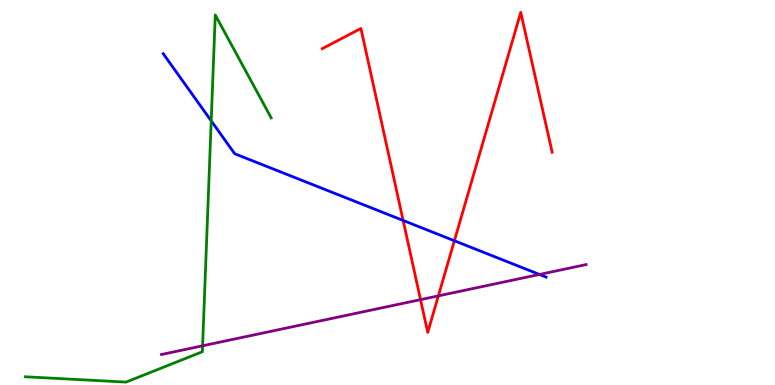[{'lines': ['blue', 'red'], 'intersections': [{'x': 5.2, 'y': 4.27}, {'x': 5.86, 'y': 3.75}]}, {'lines': ['green', 'red'], 'intersections': []}, {'lines': ['purple', 'red'], 'intersections': [{'x': 5.43, 'y': 2.22}, {'x': 5.66, 'y': 2.32}]}, {'lines': ['blue', 'green'], 'intersections': [{'x': 2.73, 'y': 6.86}]}, {'lines': ['blue', 'purple'], 'intersections': [{'x': 6.96, 'y': 2.87}]}, {'lines': ['green', 'purple'], 'intersections': [{'x': 2.61, 'y': 1.02}]}]